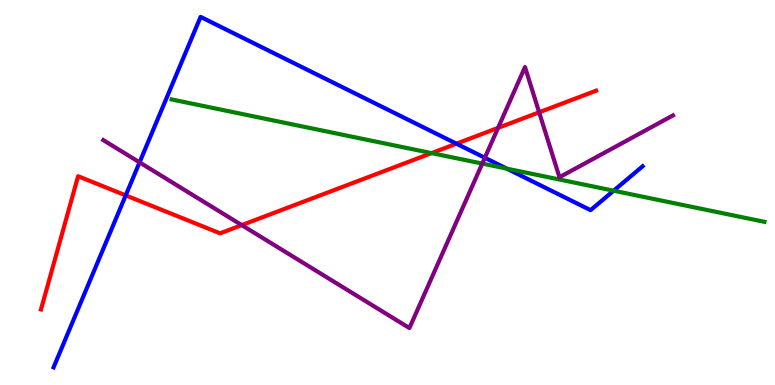[{'lines': ['blue', 'red'], 'intersections': [{'x': 1.62, 'y': 4.93}, {'x': 5.89, 'y': 6.27}]}, {'lines': ['green', 'red'], 'intersections': [{'x': 5.57, 'y': 6.02}]}, {'lines': ['purple', 'red'], 'intersections': [{'x': 3.12, 'y': 4.15}, {'x': 6.43, 'y': 6.68}, {'x': 6.96, 'y': 7.08}]}, {'lines': ['blue', 'green'], 'intersections': [{'x': 6.54, 'y': 5.62}, {'x': 7.92, 'y': 5.05}]}, {'lines': ['blue', 'purple'], 'intersections': [{'x': 1.8, 'y': 5.78}, {'x': 6.26, 'y': 5.9}]}, {'lines': ['green', 'purple'], 'intersections': [{'x': 6.22, 'y': 5.75}]}]